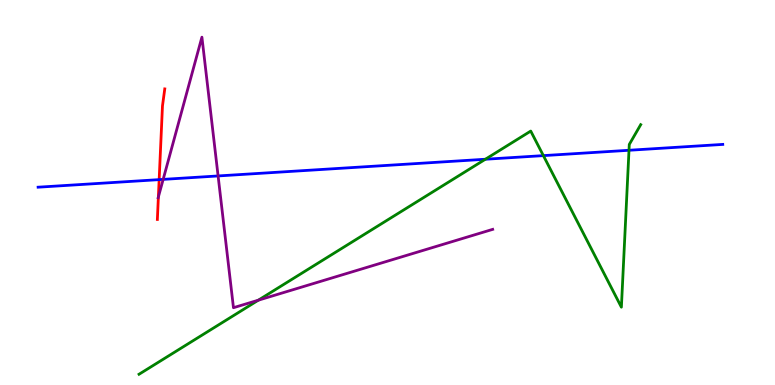[{'lines': ['blue', 'red'], 'intersections': [{'x': 2.05, 'y': 5.33}]}, {'lines': ['green', 'red'], 'intersections': []}, {'lines': ['purple', 'red'], 'intersections': [{'x': 2.04, 'y': 4.88}]}, {'lines': ['blue', 'green'], 'intersections': [{'x': 6.26, 'y': 5.86}, {'x': 7.01, 'y': 5.96}, {'x': 8.12, 'y': 6.1}]}, {'lines': ['blue', 'purple'], 'intersections': [{'x': 2.11, 'y': 5.34}, {'x': 2.81, 'y': 5.43}]}, {'lines': ['green', 'purple'], 'intersections': [{'x': 3.33, 'y': 2.2}]}]